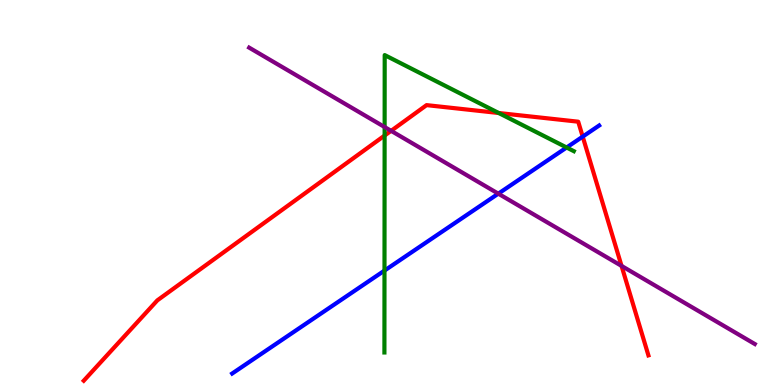[{'lines': ['blue', 'red'], 'intersections': [{'x': 7.52, 'y': 6.45}]}, {'lines': ['green', 'red'], 'intersections': [{'x': 4.96, 'y': 6.48}, {'x': 6.44, 'y': 7.06}]}, {'lines': ['purple', 'red'], 'intersections': [{'x': 5.05, 'y': 6.6}, {'x': 8.02, 'y': 3.09}]}, {'lines': ['blue', 'green'], 'intersections': [{'x': 4.96, 'y': 2.97}, {'x': 7.31, 'y': 6.17}]}, {'lines': ['blue', 'purple'], 'intersections': [{'x': 6.43, 'y': 4.97}]}, {'lines': ['green', 'purple'], 'intersections': [{'x': 4.96, 'y': 6.7}]}]